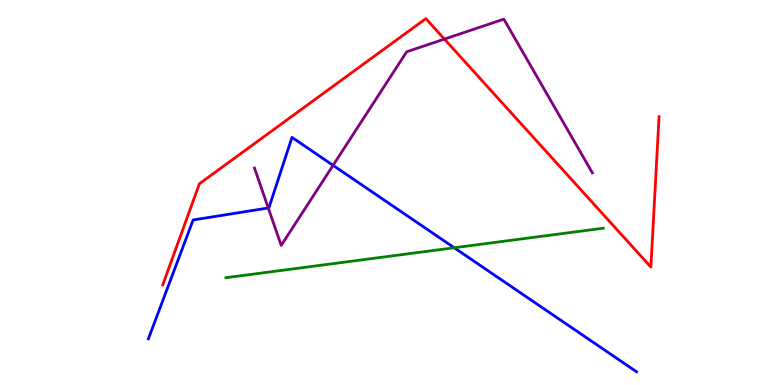[{'lines': ['blue', 'red'], 'intersections': []}, {'lines': ['green', 'red'], 'intersections': []}, {'lines': ['purple', 'red'], 'intersections': [{'x': 5.73, 'y': 8.98}]}, {'lines': ['blue', 'green'], 'intersections': [{'x': 5.86, 'y': 3.56}]}, {'lines': ['blue', 'purple'], 'intersections': [{'x': 3.46, 'y': 4.6}, {'x': 4.3, 'y': 5.71}]}, {'lines': ['green', 'purple'], 'intersections': []}]